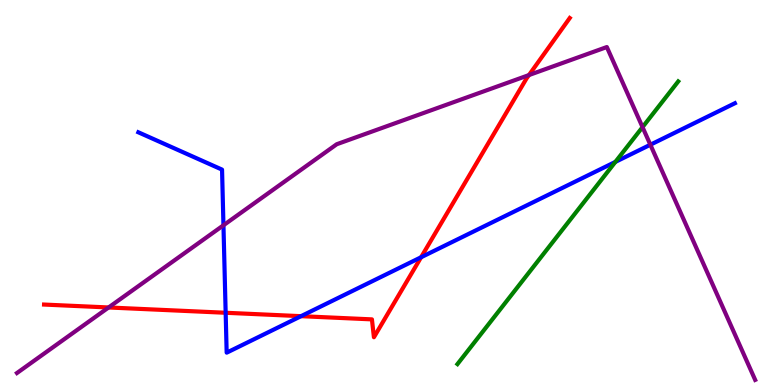[{'lines': ['blue', 'red'], 'intersections': [{'x': 2.91, 'y': 1.88}, {'x': 3.88, 'y': 1.79}, {'x': 5.43, 'y': 3.32}]}, {'lines': ['green', 'red'], 'intersections': []}, {'lines': ['purple', 'red'], 'intersections': [{'x': 1.4, 'y': 2.01}, {'x': 6.83, 'y': 8.05}]}, {'lines': ['blue', 'green'], 'intersections': [{'x': 7.94, 'y': 5.79}]}, {'lines': ['blue', 'purple'], 'intersections': [{'x': 2.88, 'y': 4.15}, {'x': 8.39, 'y': 6.24}]}, {'lines': ['green', 'purple'], 'intersections': [{'x': 8.29, 'y': 6.7}]}]